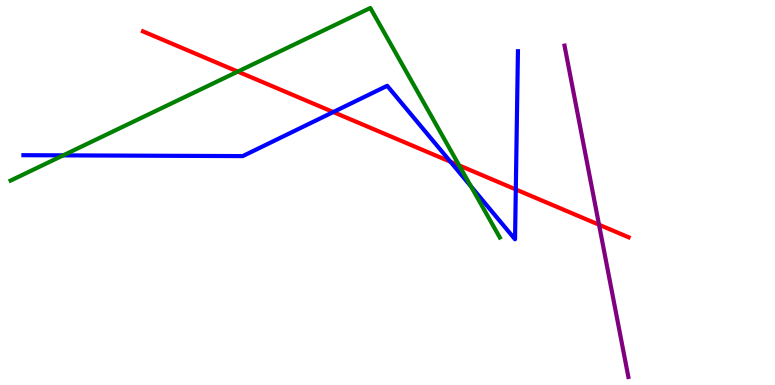[{'lines': ['blue', 'red'], 'intersections': [{'x': 4.3, 'y': 7.09}, {'x': 5.81, 'y': 5.8}, {'x': 6.66, 'y': 5.08}]}, {'lines': ['green', 'red'], 'intersections': [{'x': 3.07, 'y': 8.14}, {'x': 5.92, 'y': 5.7}]}, {'lines': ['purple', 'red'], 'intersections': [{'x': 7.73, 'y': 4.16}]}, {'lines': ['blue', 'green'], 'intersections': [{'x': 0.815, 'y': 5.96}, {'x': 6.08, 'y': 5.16}]}, {'lines': ['blue', 'purple'], 'intersections': []}, {'lines': ['green', 'purple'], 'intersections': []}]